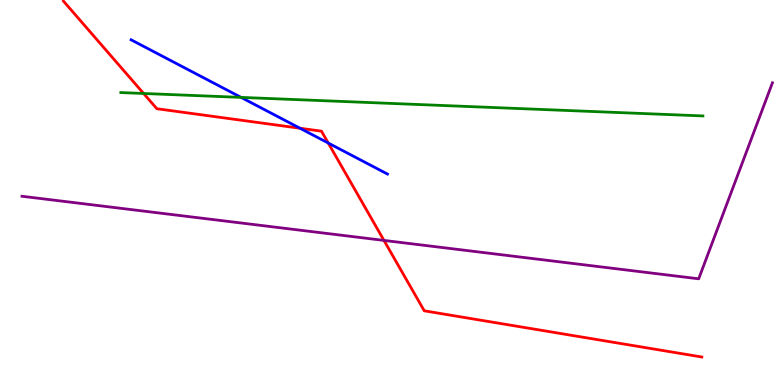[{'lines': ['blue', 'red'], 'intersections': [{'x': 3.87, 'y': 6.67}, {'x': 4.24, 'y': 6.28}]}, {'lines': ['green', 'red'], 'intersections': [{'x': 1.85, 'y': 7.57}]}, {'lines': ['purple', 'red'], 'intersections': [{'x': 4.95, 'y': 3.76}]}, {'lines': ['blue', 'green'], 'intersections': [{'x': 3.11, 'y': 7.47}]}, {'lines': ['blue', 'purple'], 'intersections': []}, {'lines': ['green', 'purple'], 'intersections': []}]